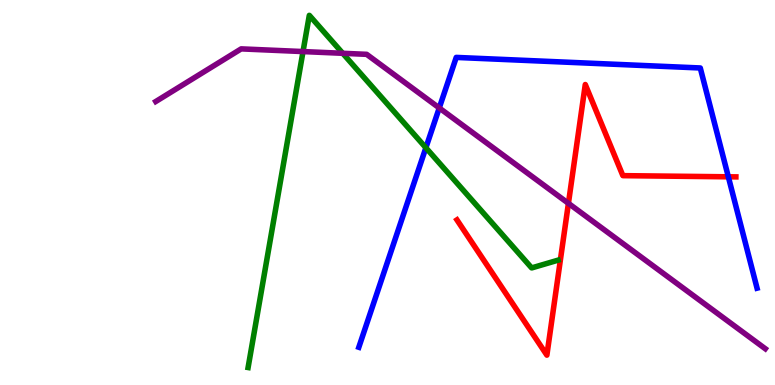[{'lines': ['blue', 'red'], 'intersections': [{'x': 9.4, 'y': 5.41}]}, {'lines': ['green', 'red'], 'intersections': []}, {'lines': ['purple', 'red'], 'intersections': [{'x': 7.33, 'y': 4.72}]}, {'lines': ['blue', 'green'], 'intersections': [{'x': 5.5, 'y': 6.16}]}, {'lines': ['blue', 'purple'], 'intersections': [{'x': 5.67, 'y': 7.2}]}, {'lines': ['green', 'purple'], 'intersections': [{'x': 3.91, 'y': 8.66}, {'x': 4.42, 'y': 8.62}]}]